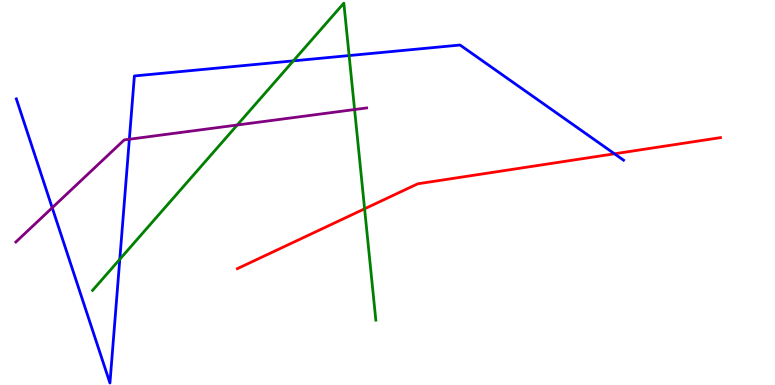[{'lines': ['blue', 'red'], 'intersections': [{'x': 7.93, 'y': 6.01}]}, {'lines': ['green', 'red'], 'intersections': [{'x': 4.7, 'y': 4.58}]}, {'lines': ['purple', 'red'], 'intersections': []}, {'lines': ['blue', 'green'], 'intersections': [{'x': 1.55, 'y': 3.27}, {'x': 3.79, 'y': 8.42}, {'x': 4.5, 'y': 8.56}]}, {'lines': ['blue', 'purple'], 'intersections': [{'x': 0.674, 'y': 4.6}, {'x': 1.67, 'y': 6.38}]}, {'lines': ['green', 'purple'], 'intersections': [{'x': 3.06, 'y': 6.75}, {'x': 4.58, 'y': 7.16}]}]